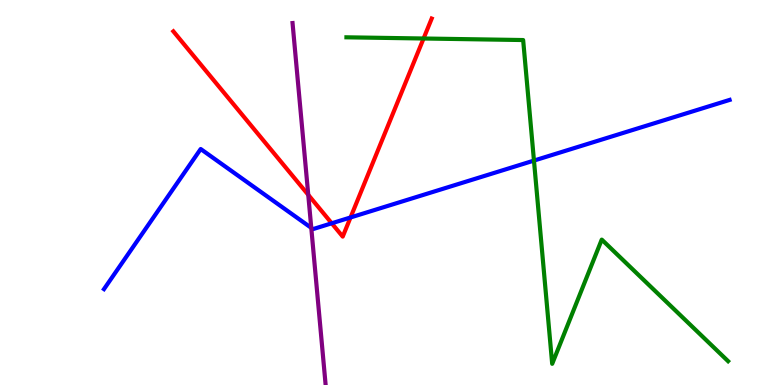[{'lines': ['blue', 'red'], 'intersections': [{'x': 4.28, 'y': 4.2}, {'x': 4.52, 'y': 4.35}]}, {'lines': ['green', 'red'], 'intersections': [{'x': 5.47, 'y': 9.0}]}, {'lines': ['purple', 'red'], 'intersections': [{'x': 3.98, 'y': 4.94}]}, {'lines': ['blue', 'green'], 'intersections': [{'x': 6.89, 'y': 5.83}]}, {'lines': ['blue', 'purple'], 'intersections': [{'x': 4.02, 'y': 4.08}]}, {'lines': ['green', 'purple'], 'intersections': []}]